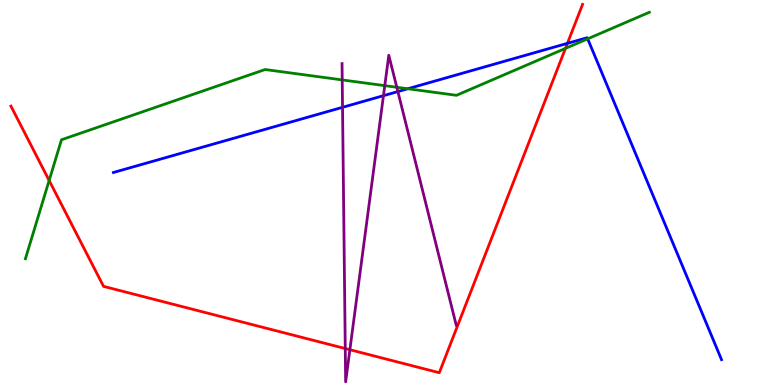[{'lines': ['blue', 'red'], 'intersections': [{'x': 7.32, 'y': 8.87}]}, {'lines': ['green', 'red'], 'intersections': [{'x': 0.634, 'y': 5.31}, {'x': 7.3, 'y': 8.74}]}, {'lines': ['purple', 'red'], 'intersections': [{'x': 4.46, 'y': 0.947}, {'x': 4.51, 'y': 0.916}]}, {'lines': ['blue', 'green'], 'intersections': [{'x': 5.26, 'y': 7.69}, {'x': 7.58, 'y': 8.99}]}, {'lines': ['blue', 'purple'], 'intersections': [{'x': 4.42, 'y': 7.21}, {'x': 4.95, 'y': 7.51}, {'x': 5.13, 'y': 7.62}]}, {'lines': ['green', 'purple'], 'intersections': [{'x': 4.42, 'y': 7.92}, {'x': 4.96, 'y': 7.78}, {'x': 5.12, 'y': 7.73}]}]